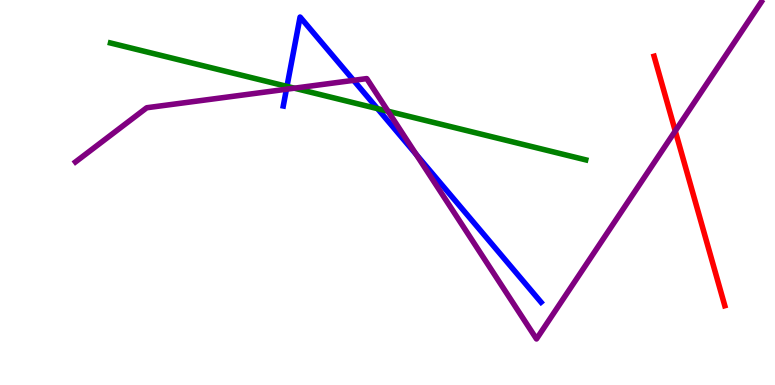[{'lines': ['blue', 'red'], 'intersections': []}, {'lines': ['green', 'red'], 'intersections': []}, {'lines': ['purple', 'red'], 'intersections': [{'x': 8.71, 'y': 6.6}]}, {'lines': ['blue', 'green'], 'intersections': [{'x': 3.7, 'y': 7.76}, {'x': 4.87, 'y': 7.18}]}, {'lines': ['blue', 'purple'], 'intersections': [{'x': 3.7, 'y': 7.68}, {'x': 4.56, 'y': 7.91}, {'x': 5.37, 'y': 5.99}]}, {'lines': ['green', 'purple'], 'intersections': [{'x': 3.8, 'y': 7.71}, {'x': 5.01, 'y': 7.11}]}]